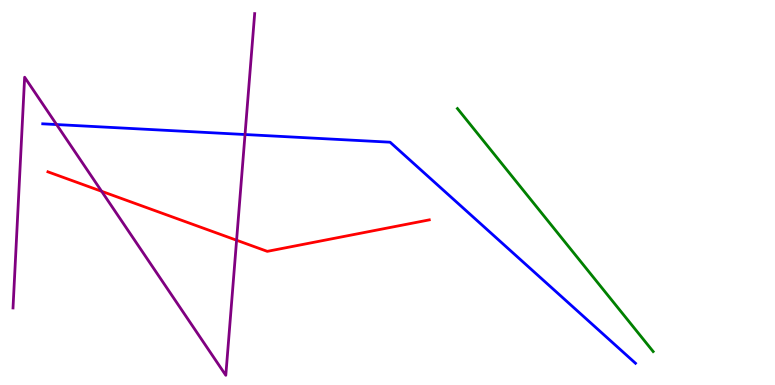[{'lines': ['blue', 'red'], 'intersections': []}, {'lines': ['green', 'red'], 'intersections': []}, {'lines': ['purple', 'red'], 'intersections': [{'x': 1.31, 'y': 5.03}, {'x': 3.05, 'y': 3.76}]}, {'lines': ['blue', 'green'], 'intersections': []}, {'lines': ['blue', 'purple'], 'intersections': [{'x': 0.73, 'y': 6.76}, {'x': 3.16, 'y': 6.51}]}, {'lines': ['green', 'purple'], 'intersections': []}]